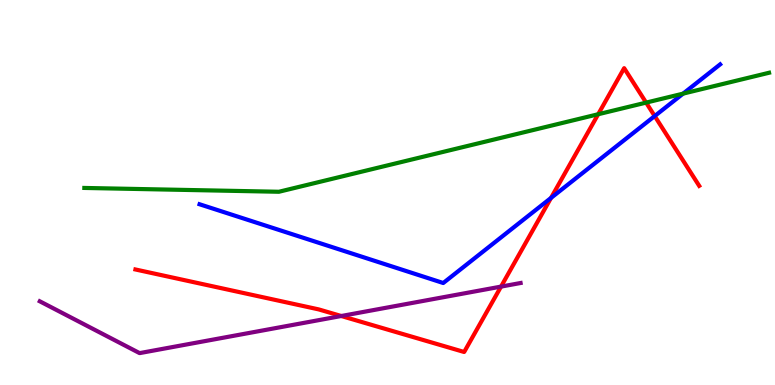[{'lines': ['blue', 'red'], 'intersections': [{'x': 7.11, 'y': 4.86}, {'x': 8.45, 'y': 6.99}]}, {'lines': ['green', 'red'], 'intersections': [{'x': 7.72, 'y': 7.03}, {'x': 8.34, 'y': 7.33}]}, {'lines': ['purple', 'red'], 'intersections': [{'x': 4.4, 'y': 1.79}, {'x': 6.46, 'y': 2.56}]}, {'lines': ['blue', 'green'], 'intersections': [{'x': 8.81, 'y': 7.57}]}, {'lines': ['blue', 'purple'], 'intersections': []}, {'lines': ['green', 'purple'], 'intersections': []}]